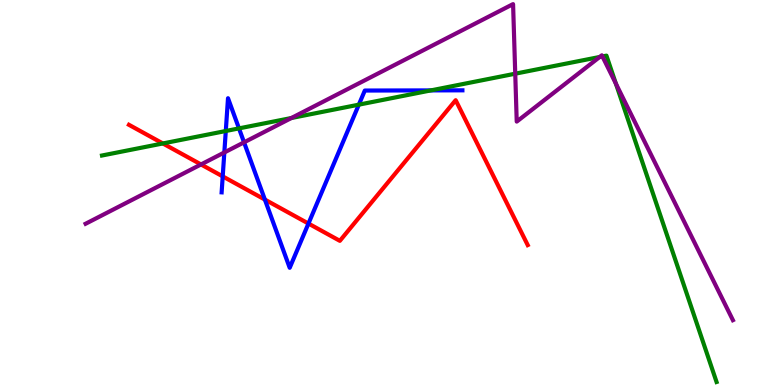[{'lines': ['blue', 'red'], 'intersections': [{'x': 2.87, 'y': 5.42}, {'x': 3.42, 'y': 4.82}, {'x': 3.98, 'y': 4.19}]}, {'lines': ['green', 'red'], 'intersections': [{'x': 2.1, 'y': 6.27}]}, {'lines': ['purple', 'red'], 'intersections': [{'x': 2.59, 'y': 5.73}]}, {'lines': ['blue', 'green'], 'intersections': [{'x': 2.91, 'y': 6.6}, {'x': 3.08, 'y': 6.67}, {'x': 4.63, 'y': 7.28}, {'x': 5.56, 'y': 7.65}]}, {'lines': ['blue', 'purple'], 'intersections': [{'x': 2.89, 'y': 6.04}, {'x': 3.15, 'y': 6.3}]}, {'lines': ['green', 'purple'], 'intersections': [{'x': 3.76, 'y': 6.93}, {'x': 6.65, 'y': 8.09}, {'x': 7.74, 'y': 8.52}, {'x': 7.77, 'y': 8.53}, {'x': 7.95, 'y': 7.83}]}]